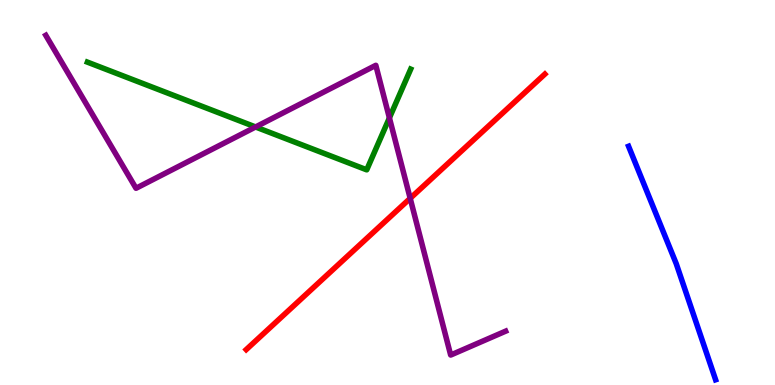[{'lines': ['blue', 'red'], 'intersections': []}, {'lines': ['green', 'red'], 'intersections': []}, {'lines': ['purple', 'red'], 'intersections': [{'x': 5.29, 'y': 4.85}]}, {'lines': ['blue', 'green'], 'intersections': []}, {'lines': ['blue', 'purple'], 'intersections': []}, {'lines': ['green', 'purple'], 'intersections': [{'x': 3.3, 'y': 6.7}, {'x': 5.02, 'y': 6.94}]}]